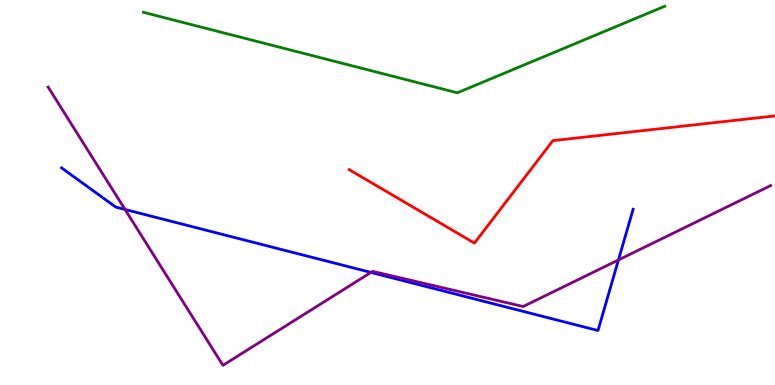[{'lines': ['blue', 'red'], 'intersections': []}, {'lines': ['green', 'red'], 'intersections': []}, {'lines': ['purple', 'red'], 'intersections': []}, {'lines': ['blue', 'green'], 'intersections': []}, {'lines': ['blue', 'purple'], 'intersections': [{'x': 1.61, 'y': 4.56}, {'x': 4.79, 'y': 2.92}, {'x': 7.98, 'y': 3.25}]}, {'lines': ['green', 'purple'], 'intersections': []}]